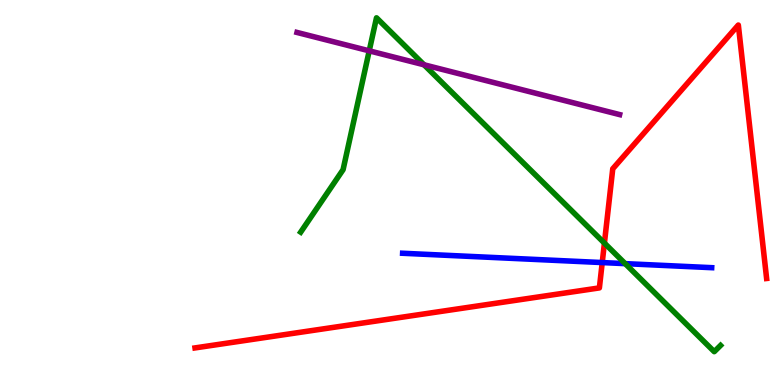[{'lines': ['blue', 'red'], 'intersections': [{'x': 7.77, 'y': 3.18}]}, {'lines': ['green', 'red'], 'intersections': [{'x': 7.8, 'y': 3.69}]}, {'lines': ['purple', 'red'], 'intersections': []}, {'lines': ['blue', 'green'], 'intersections': [{'x': 8.07, 'y': 3.15}]}, {'lines': ['blue', 'purple'], 'intersections': []}, {'lines': ['green', 'purple'], 'intersections': [{'x': 4.76, 'y': 8.68}, {'x': 5.47, 'y': 8.32}]}]